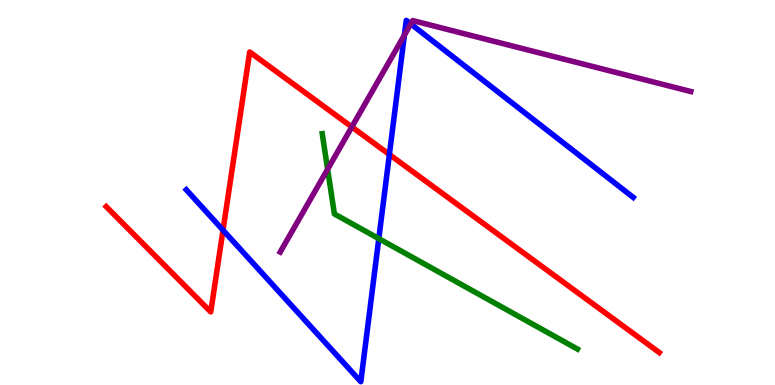[{'lines': ['blue', 'red'], 'intersections': [{'x': 2.88, 'y': 4.02}, {'x': 5.02, 'y': 5.99}]}, {'lines': ['green', 'red'], 'intersections': []}, {'lines': ['purple', 'red'], 'intersections': [{'x': 4.54, 'y': 6.7}]}, {'lines': ['blue', 'green'], 'intersections': [{'x': 4.89, 'y': 3.8}]}, {'lines': ['blue', 'purple'], 'intersections': [{'x': 5.22, 'y': 9.09}, {'x': 5.3, 'y': 9.38}]}, {'lines': ['green', 'purple'], 'intersections': [{'x': 4.23, 'y': 5.6}]}]